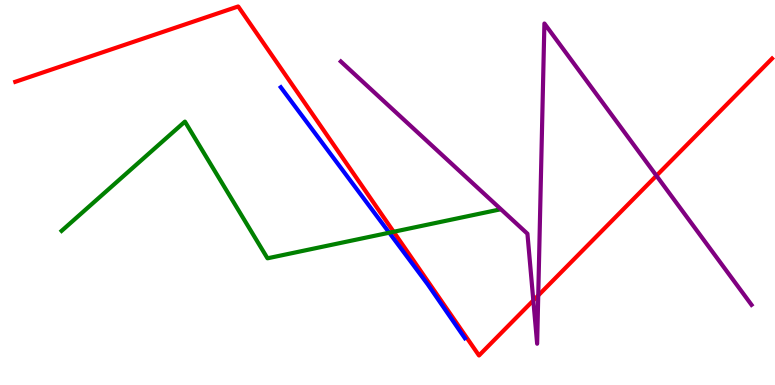[{'lines': ['blue', 'red'], 'intersections': []}, {'lines': ['green', 'red'], 'intersections': [{'x': 5.08, 'y': 3.98}]}, {'lines': ['purple', 'red'], 'intersections': [{'x': 6.88, 'y': 2.2}, {'x': 6.95, 'y': 2.33}, {'x': 8.47, 'y': 5.44}]}, {'lines': ['blue', 'green'], 'intersections': [{'x': 5.02, 'y': 3.96}]}, {'lines': ['blue', 'purple'], 'intersections': []}, {'lines': ['green', 'purple'], 'intersections': []}]